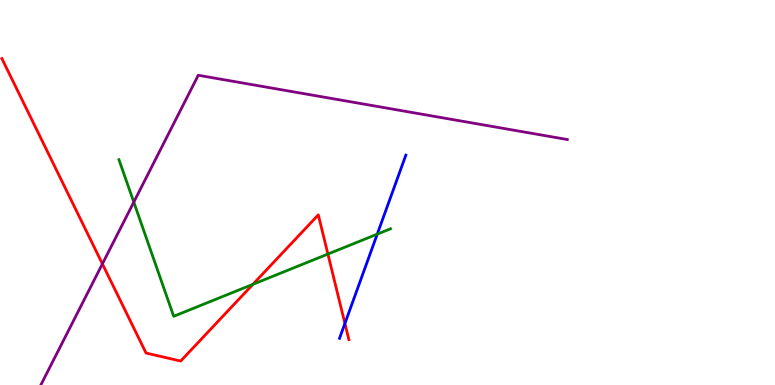[{'lines': ['blue', 'red'], 'intersections': [{'x': 4.45, 'y': 1.6}]}, {'lines': ['green', 'red'], 'intersections': [{'x': 3.26, 'y': 2.61}, {'x': 4.23, 'y': 3.4}]}, {'lines': ['purple', 'red'], 'intersections': [{'x': 1.32, 'y': 3.15}]}, {'lines': ['blue', 'green'], 'intersections': [{'x': 4.87, 'y': 3.92}]}, {'lines': ['blue', 'purple'], 'intersections': []}, {'lines': ['green', 'purple'], 'intersections': [{'x': 1.73, 'y': 4.75}]}]